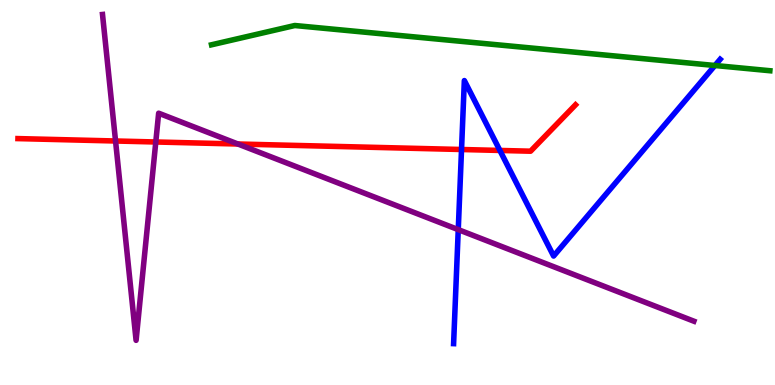[{'lines': ['blue', 'red'], 'intersections': [{'x': 5.96, 'y': 6.12}, {'x': 6.45, 'y': 6.09}]}, {'lines': ['green', 'red'], 'intersections': []}, {'lines': ['purple', 'red'], 'intersections': [{'x': 1.49, 'y': 6.34}, {'x': 2.01, 'y': 6.31}, {'x': 3.07, 'y': 6.26}]}, {'lines': ['blue', 'green'], 'intersections': [{'x': 9.22, 'y': 8.3}]}, {'lines': ['blue', 'purple'], 'intersections': [{'x': 5.91, 'y': 4.04}]}, {'lines': ['green', 'purple'], 'intersections': []}]